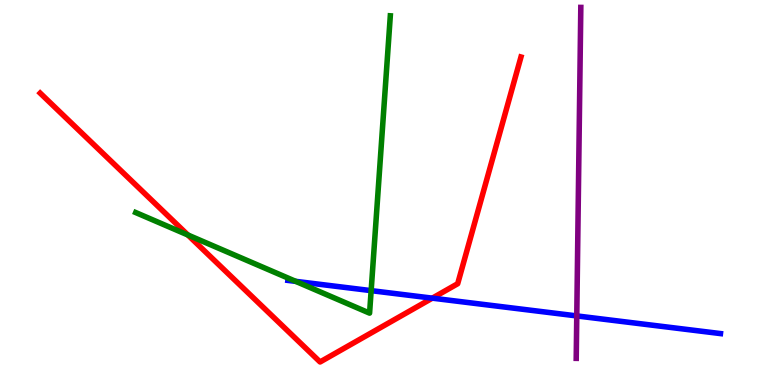[{'lines': ['blue', 'red'], 'intersections': [{'x': 5.58, 'y': 2.26}]}, {'lines': ['green', 'red'], 'intersections': [{'x': 2.42, 'y': 3.9}]}, {'lines': ['purple', 'red'], 'intersections': []}, {'lines': ['blue', 'green'], 'intersections': [{'x': 3.82, 'y': 2.69}, {'x': 4.79, 'y': 2.45}]}, {'lines': ['blue', 'purple'], 'intersections': [{'x': 7.44, 'y': 1.79}]}, {'lines': ['green', 'purple'], 'intersections': []}]